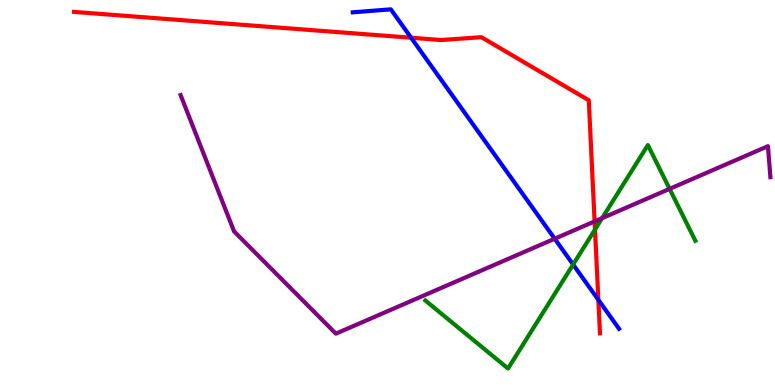[{'lines': ['blue', 'red'], 'intersections': [{'x': 5.3, 'y': 9.02}, {'x': 7.72, 'y': 2.21}]}, {'lines': ['green', 'red'], 'intersections': [{'x': 7.68, 'y': 4.04}]}, {'lines': ['purple', 'red'], 'intersections': [{'x': 7.67, 'y': 4.25}]}, {'lines': ['blue', 'green'], 'intersections': [{'x': 7.4, 'y': 3.13}]}, {'lines': ['blue', 'purple'], 'intersections': [{'x': 7.16, 'y': 3.8}]}, {'lines': ['green', 'purple'], 'intersections': [{'x': 7.77, 'y': 4.33}, {'x': 8.64, 'y': 5.09}]}]